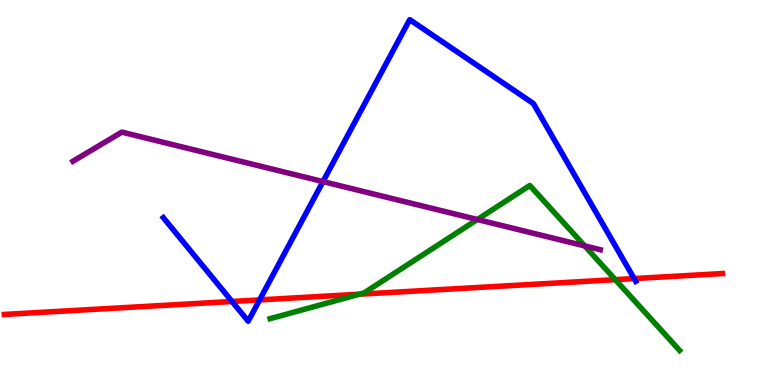[{'lines': ['blue', 'red'], 'intersections': [{'x': 2.99, 'y': 2.17}, {'x': 3.35, 'y': 2.21}, {'x': 8.18, 'y': 2.76}]}, {'lines': ['green', 'red'], 'intersections': [{'x': 4.64, 'y': 2.36}, {'x': 7.94, 'y': 2.74}]}, {'lines': ['purple', 'red'], 'intersections': []}, {'lines': ['blue', 'green'], 'intersections': []}, {'lines': ['blue', 'purple'], 'intersections': [{'x': 4.17, 'y': 5.28}]}, {'lines': ['green', 'purple'], 'intersections': [{'x': 6.16, 'y': 4.3}, {'x': 7.54, 'y': 3.61}]}]